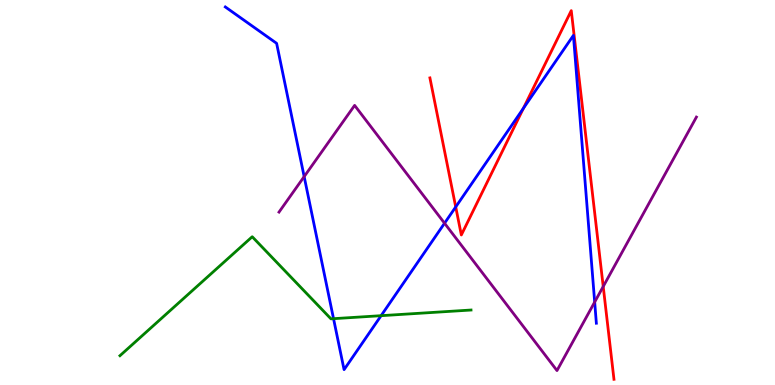[{'lines': ['blue', 'red'], 'intersections': [{'x': 5.88, 'y': 4.63}, {'x': 6.75, 'y': 7.19}]}, {'lines': ['green', 'red'], 'intersections': []}, {'lines': ['purple', 'red'], 'intersections': [{'x': 7.78, 'y': 2.56}]}, {'lines': ['blue', 'green'], 'intersections': [{'x': 4.3, 'y': 1.72}, {'x': 4.92, 'y': 1.8}]}, {'lines': ['blue', 'purple'], 'intersections': [{'x': 3.92, 'y': 5.41}, {'x': 5.74, 'y': 4.2}, {'x': 7.67, 'y': 2.15}]}, {'lines': ['green', 'purple'], 'intersections': []}]